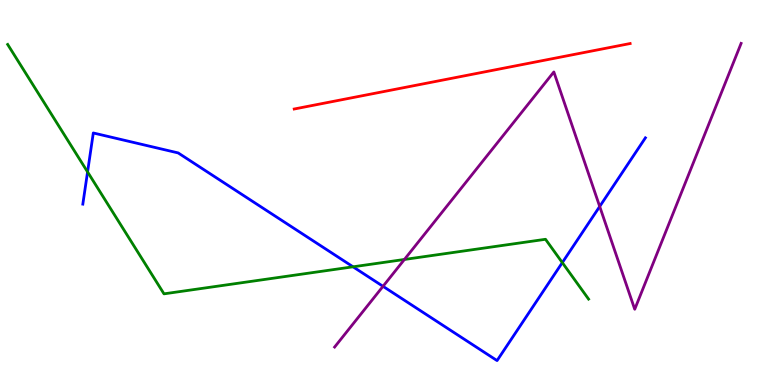[{'lines': ['blue', 'red'], 'intersections': []}, {'lines': ['green', 'red'], 'intersections': []}, {'lines': ['purple', 'red'], 'intersections': []}, {'lines': ['blue', 'green'], 'intersections': [{'x': 1.13, 'y': 5.53}, {'x': 4.56, 'y': 3.07}, {'x': 7.26, 'y': 3.18}]}, {'lines': ['blue', 'purple'], 'intersections': [{'x': 4.94, 'y': 2.56}, {'x': 7.74, 'y': 4.64}]}, {'lines': ['green', 'purple'], 'intersections': [{'x': 5.22, 'y': 3.26}]}]